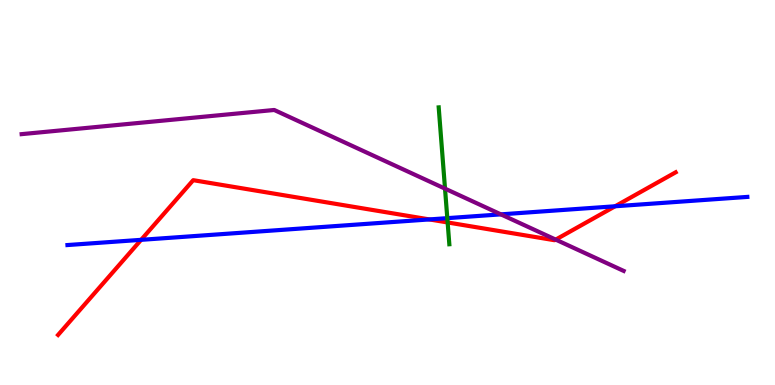[{'lines': ['blue', 'red'], 'intersections': [{'x': 1.82, 'y': 3.77}, {'x': 5.54, 'y': 4.3}, {'x': 7.94, 'y': 4.64}]}, {'lines': ['green', 'red'], 'intersections': [{'x': 5.78, 'y': 4.22}]}, {'lines': ['purple', 'red'], 'intersections': [{'x': 7.17, 'y': 3.78}]}, {'lines': ['blue', 'green'], 'intersections': [{'x': 5.77, 'y': 4.33}]}, {'lines': ['blue', 'purple'], 'intersections': [{'x': 6.46, 'y': 4.43}]}, {'lines': ['green', 'purple'], 'intersections': [{'x': 5.74, 'y': 5.1}]}]